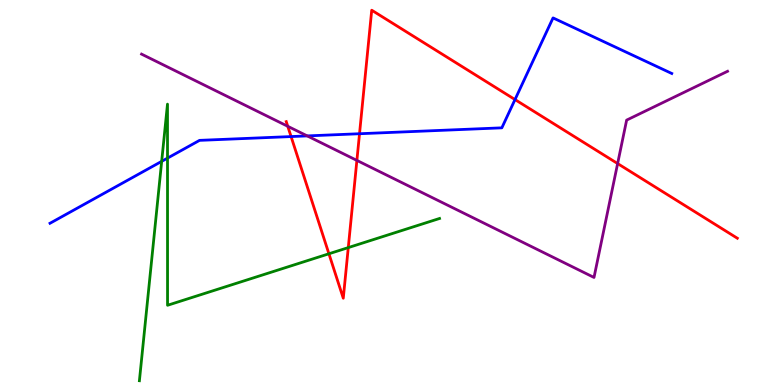[{'lines': ['blue', 'red'], 'intersections': [{'x': 3.76, 'y': 6.45}, {'x': 4.64, 'y': 6.53}, {'x': 6.65, 'y': 7.41}]}, {'lines': ['green', 'red'], 'intersections': [{'x': 4.24, 'y': 3.41}, {'x': 4.49, 'y': 3.57}]}, {'lines': ['purple', 'red'], 'intersections': [{'x': 3.71, 'y': 6.72}, {'x': 4.6, 'y': 5.83}, {'x': 7.97, 'y': 5.75}]}, {'lines': ['blue', 'green'], 'intersections': [{'x': 2.09, 'y': 5.81}, {'x': 2.16, 'y': 5.89}]}, {'lines': ['blue', 'purple'], 'intersections': [{'x': 3.96, 'y': 6.47}]}, {'lines': ['green', 'purple'], 'intersections': []}]